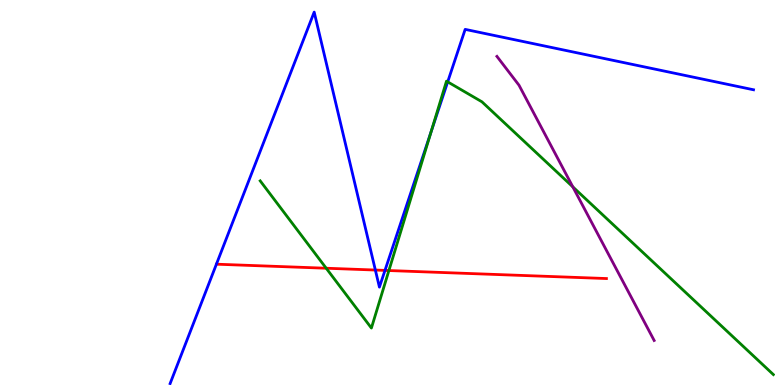[{'lines': ['blue', 'red'], 'intersections': [{'x': 4.84, 'y': 2.99}, {'x': 4.97, 'y': 2.98}]}, {'lines': ['green', 'red'], 'intersections': [{'x': 4.21, 'y': 3.03}, {'x': 5.02, 'y': 2.97}]}, {'lines': ['purple', 'red'], 'intersections': []}, {'lines': ['blue', 'green'], 'intersections': [{'x': 5.56, 'y': 6.58}, {'x': 5.78, 'y': 7.87}]}, {'lines': ['blue', 'purple'], 'intersections': []}, {'lines': ['green', 'purple'], 'intersections': [{'x': 7.39, 'y': 5.15}]}]